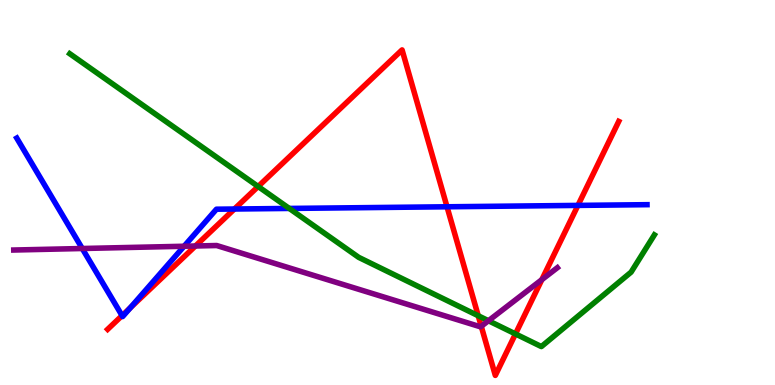[{'lines': ['blue', 'red'], 'intersections': [{'x': 1.58, 'y': 1.8}, {'x': 1.68, 'y': 2.0}, {'x': 3.02, 'y': 4.57}, {'x': 5.77, 'y': 4.63}, {'x': 7.46, 'y': 4.66}]}, {'lines': ['green', 'red'], 'intersections': [{'x': 3.33, 'y': 5.16}, {'x': 6.17, 'y': 1.8}, {'x': 6.65, 'y': 1.33}]}, {'lines': ['purple', 'red'], 'intersections': [{'x': 2.52, 'y': 3.61}, {'x': 6.21, 'y': 1.52}, {'x': 6.99, 'y': 2.74}]}, {'lines': ['blue', 'green'], 'intersections': [{'x': 3.73, 'y': 4.59}]}, {'lines': ['blue', 'purple'], 'intersections': [{'x': 1.06, 'y': 3.55}, {'x': 2.38, 'y': 3.6}]}, {'lines': ['green', 'purple'], 'intersections': [{'x': 6.3, 'y': 1.67}]}]